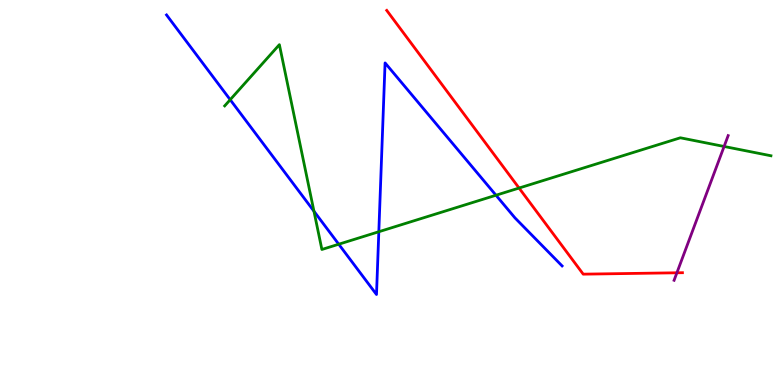[{'lines': ['blue', 'red'], 'intersections': []}, {'lines': ['green', 'red'], 'intersections': [{'x': 6.7, 'y': 5.12}]}, {'lines': ['purple', 'red'], 'intersections': [{'x': 8.73, 'y': 2.91}]}, {'lines': ['blue', 'green'], 'intersections': [{'x': 2.97, 'y': 7.41}, {'x': 4.05, 'y': 4.51}, {'x': 4.37, 'y': 3.66}, {'x': 4.89, 'y': 3.98}, {'x': 6.4, 'y': 4.93}]}, {'lines': ['blue', 'purple'], 'intersections': []}, {'lines': ['green', 'purple'], 'intersections': [{'x': 9.34, 'y': 6.2}]}]